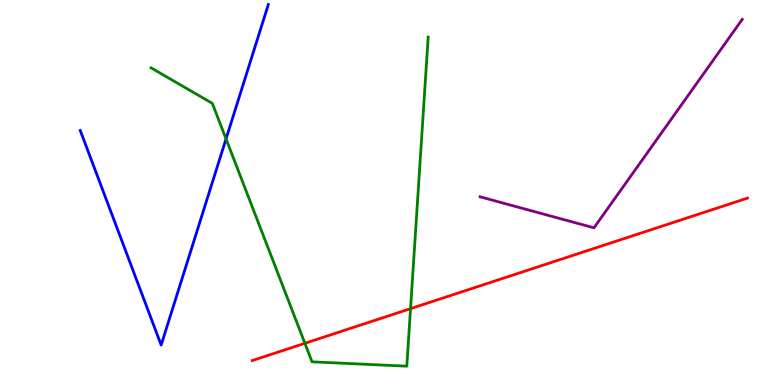[{'lines': ['blue', 'red'], 'intersections': []}, {'lines': ['green', 'red'], 'intersections': [{'x': 3.93, 'y': 1.08}, {'x': 5.3, 'y': 1.98}]}, {'lines': ['purple', 'red'], 'intersections': []}, {'lines': ['blue', 'green'], 'intersections': [{'x': 2.92, 'y': 6.39}]}, {'lines': ['blue', 'purple'], 'intersections': []}, {'lines': ['green', 'purple'], 'intersections': []}]